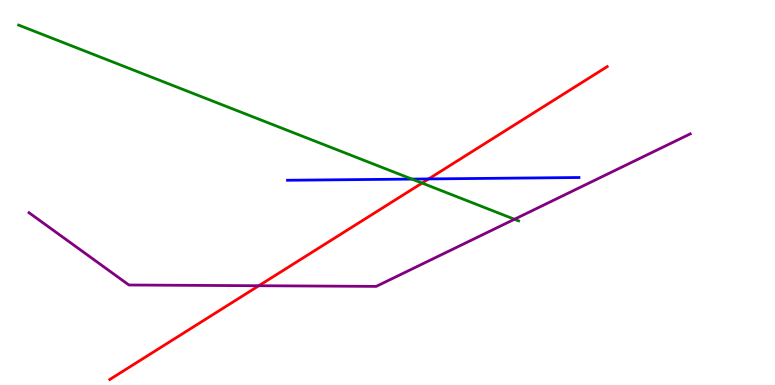[{'lines': ['blue', 'red'], 'intersections': [{'x': 5.53, 'y': 5.35}]}, {'lines': ['green', 'red'], 'intersections': [{'x': 5.45, 'y': 5.24}]}, {'lines': ['purple', 'red'], 'intersections': [{'x': 3.34, 'y': 2.58}]}, {'lines': ['blue', 'green'], 'intersections': [{'x': 5.31, 'y': 5.35}]}, {'lines': ['blue', 'purple'], 'intersections': []}, {'lines': ['green', 'purple'], 'intersections': [{'x': 6.64, 'y': 4.31}]}]